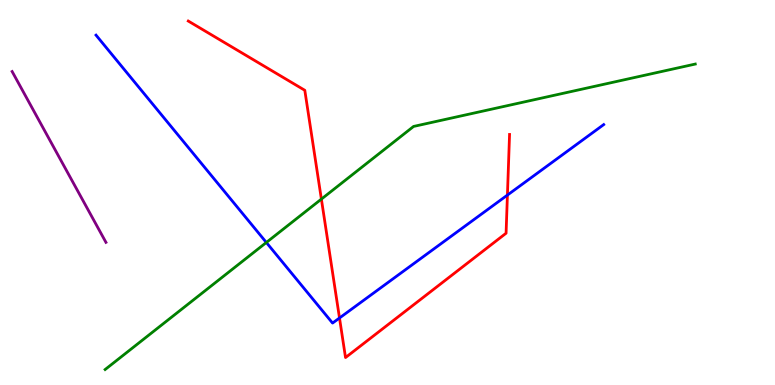[{'lines': ['blue', 'red'], 'intersections': [{'x': 4.38, 'y': 1.74}, {'x': 6.55, 'y': 4.93}]}, {'lines': ['green', 'red'], 'intersections': [{'x': 4.15, 'y': 4.83}]}, {'lines': ['purple', 'red'], 'intersections': []}, {'lines': ['blue', 'green'], 'intersections': [{'x': 3.44, 'y': 3.7}]}, {'lines': ['blue', 'purple'], 'intersections': []}, {'lines': ['green', 'purple'], 'intersections': []}]